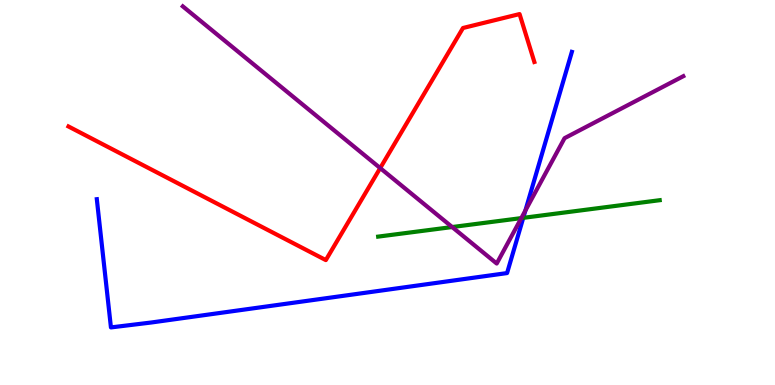[{'lines': ['blue', 'red'], 'intersections': []}, {'lines': ['green', 'red'], 'intersections': []}, {'lines': ['purple', 'red'], 'intersections': [{'x': 4.91, 'y': 5.63}]}, {'lines': ['blue', 'green'], 'intersections': [{'x': 6.75, 'y': 4.34}]}, {'lines': ['blue', 'purple'], 'intersections': [{'x': 6.78, 'y': 4.53}]}, {'lines': ['green', 'purple'], 'intersections': [{'x': 5.83, 'y': 4.1}, {'x': 6.73, 'y': 4.34}]}]